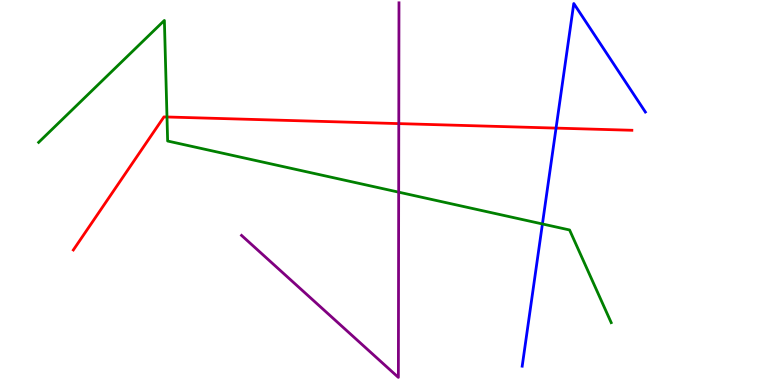[{'lines': ['blue', 'red'], 'intersections': [{'x': 7.17, 'y': 6.67}]}, {'lines': ['green', 'red'], 'intersections': [{'x': 2.15, 'y': 6.96}]}, {'lines': ['purple', 'red'], 'intersections': [{'x': 5.15, 'y': 6.79}]}, {'lines': ['blue', 'green'], 'intersections': [{'x': 7.0, 'y': 4.18}]}, {'lines': ['blue', 'purple'], 'intersections': []}, {'lines': ['green', 'purple'], 'intersections': [{'x': 5.14, 'y': 5.01}]}]